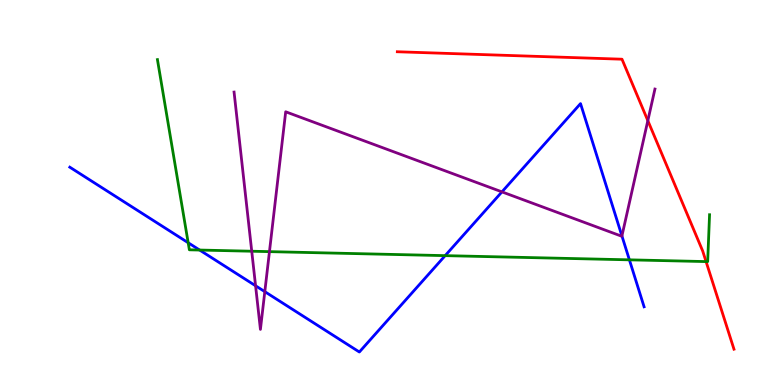[{'lines': ['blue', 'red'], 'intersections': []}, {'lines': ['green', 'red'], 'intersections': [{'x': 9.11, 'y': 3.21}]}, {'lines': ['purple', 'red'], 'intersections': [{'x': 8.36, 'y': 6.87}]}, {'lines': ['blue', 'green'], 'intersections': [{'x': 2.43, 'y': 3.7}, {'x': 2.58, 'y': 3.51}, {'x': 5.74, 'y': 3.36}, {'x': 8.12, 'y': 3.25}]}, {'lines': ['blue', 'purple'], 'intersections': [{'x': 3.3, 'y': 2.58}, {'x': 3.42, 'y': 2.42}, {'x': 6.48, 'y': 5.02}, {'x': 8.02, 'y': 3.87}]}, {'lines': ['green', 'purple'], 'intersections': [{'x': 3.25, 'y': 3.47}, {'x': 3.48, 'y': 3.46}]}]